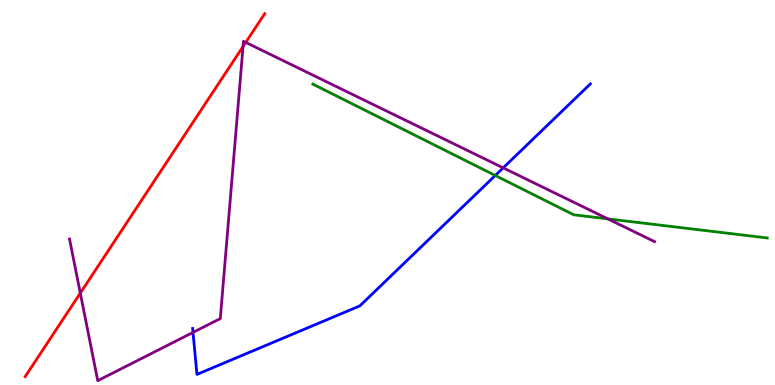[{'lines': ['blue', 'red'], 'intersections': []}, {'lines': ['green', 'red'], 'intersections': []}, {'lines': ['purple', 'red'], 'intersections': [{'x': 1.04, 'y': 2.39}, {'x': 3.14, 'y': 8.79}, {'x': 3.17, 'y': 8.9}]}, {'lines': ['blue', 'green'], 'intersections': [{'x': 6.39, 'y': 5.44}]}, {'lines': ['blue', 'purple'], 'intersections': [{'x': 2.49, 'y': 1.37}, {'x': 6.49, 'y': 5.64}]}, {'lines': ['green', 'purple'], 'intersections': [{'x': 7.84, 'y': 4.31}]}]